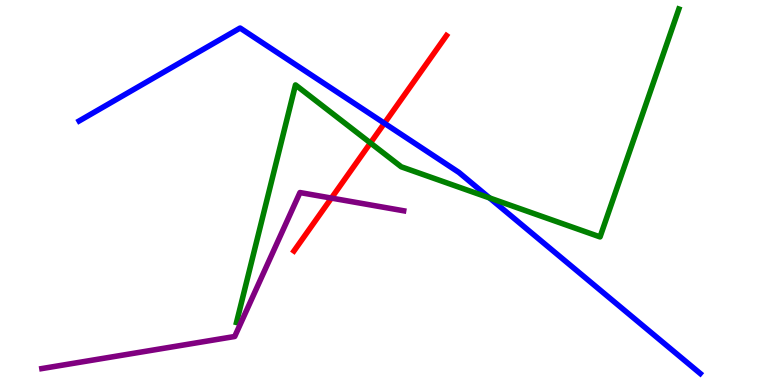[{'lines': ['blue', 'red'], 'intersections': [{'x': 4.96, 'y': 6.8}]}, {'lines': ['green', 'red'], 'intersections': [{'x': 4.78, 'y': 6.29}]}, {'lines': ['purple', 'red'], 'intersections': [{'x': 4.28, 'y': 4.85}]}, {'lines': ['blue', 'green'], 'intersections': [{'x': 6.32, 'y': 4.86}]}, {'lines': ['blue', 'purple'], 'intersections': []}, {'lines': ['green', 'purple'], 'intersections': []}]